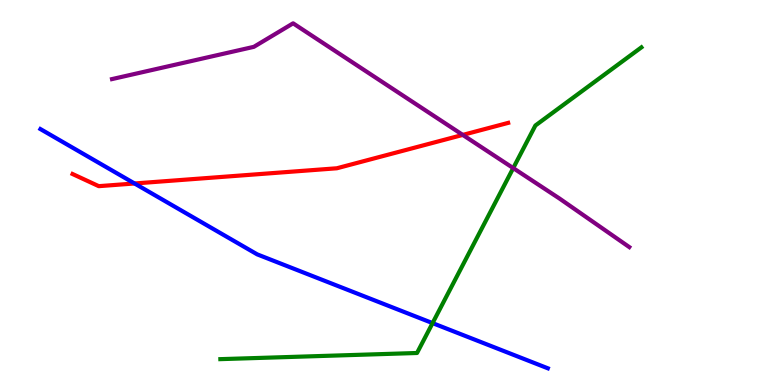[{'lines': ['blue', 'red'], 'intersections': [{'x': 1.74, 'y': 5.23}]}, {'lines': ['green', 'red'], 'intersections': []}, {'lines': ['purple', 'red'], 'intersections': [{'x': 5.97, 'y': 6.5}]}, {'lines': ['blue', 'green'], 'intersections': [{'x': 5.58, 'y': 1.61}]}, {'lines': ['blue', 'purple'], 'intersections': []}, {'lines': ['green', 'purple'], 'intersections': [{'x': 6.62, 'y': 5.63}]}]